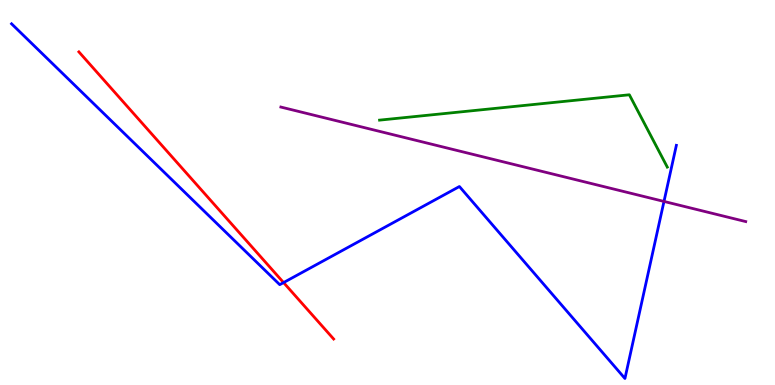[{'lines': ['blue', 'red'], 'intersections': [{'x': 3.66, 'y': 2.66}]}, {'lines': ['green', 'red'], 'intersections': []}, {'lines': ['purple', 'red'], 'intersections': []}, {'lines': ['blue', 'green'], 'intersections': []}, {'lines': ['blue', 'purple'], 'intersections': [{'x': 8.57, 'y': 4.77}]}, {'lines': ['green', 'purple'], 'intersections': []}]